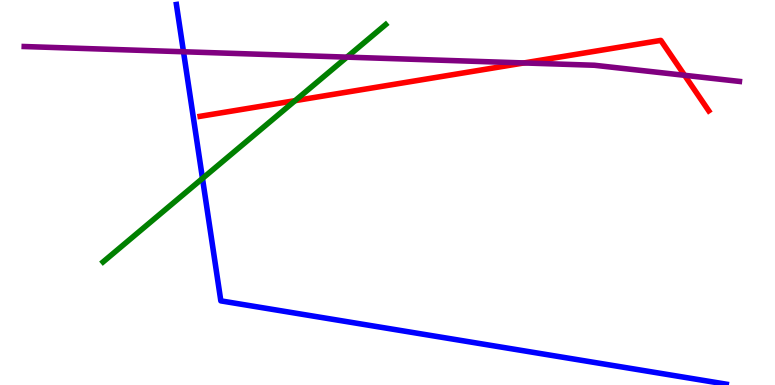[{'lines': ['blue', 'red'], 'intersections': []}, {'lines': ['green', 'red'], 'intersections': [{'x': 3.81, 'y': 7.39}]}, {'lines': ['purple', 'red'], 'intersections': [{'x': 6.76, 'y': 8.37}, {'x': 8.83, 'y': 8.04}]}, {'lines': ['blue', 'green'], 'intersections': [{'x': 2.61, 'y': 5.37}]}, {'lines': ['blue', 'purple'], 'intersections': [{'x': 2.37, 'y': 8.66}]}, {'lines': ['green', 'purple'], 'intersections': [{'x': 4.48, 'y': 8.52}]}]